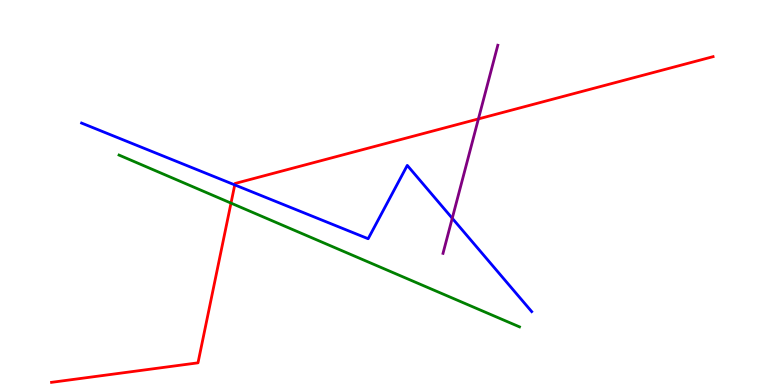[{'lines': ['blue', 'red'], 'intersections': [{'x': 3.03, 'y': 5.2}]}, {'lines': ['green', 'red'], 'intersections': [{'x': 2.98, 'y': 4.72}]}, {'lines': ['purple', 'red'], 'intersections': [{'x': 6.17, 'y': 6.91}]}, {'lines': ['blue', 'green'], 'intersections': []}, {'lines': ['blue', 'purple'], 'intersections': [{'x': 5.84, 'y': 4.33}]}, {'lines': ['green', 'purple'], 'intersections': []}]